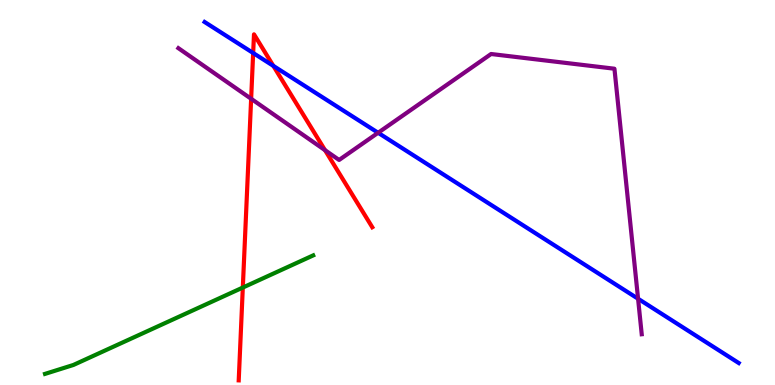[{'lines': ['blue', 'red'], 'intersections': [{'x': 3.27, 'y': 8.62}, {'x': 3.53, 'y': 8.29}]}, {'lines': ['green', 'red'], 'intersections': [{'x': 3.13, 'y': 2.53}]}, {'lines': ['purple', 'red'], 'intersections': [{'x': 3.24, 'y': 7.43}, {'x': 4.19, 'y': 6.1}]}, {'lines': ['blue', 'green'], 'intersections': []}, {'lines': ['blue', 'purple'], 'intersections': [{'x': 4.88, 'y': 6.55}, {'x': 8.23, 'y': 2.24}]}, {'lines': ['green', 'purple'], 'intersections': []}]